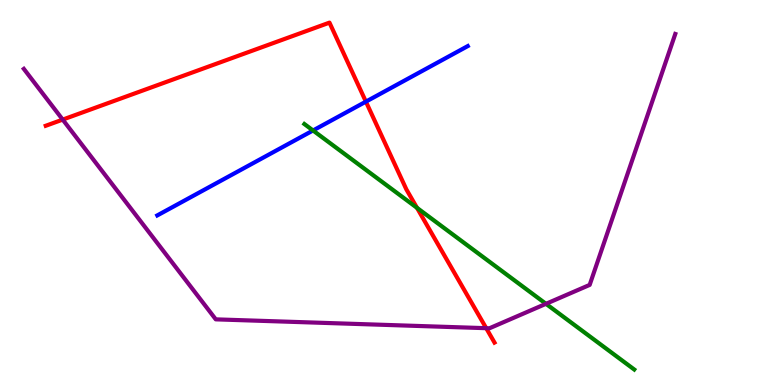[{'lines': ['blue', 'red'], 'intersections': [{'x': 4.72, 'y': 7.36}]}, {'lines': ['green', 'red'], 'intersections': [{'x': 5.38, 'y': 4.6}]}, {'lines': ['purple', 'red'], 'intersections': [{'x': 0.809, 'y': 6.89}, {'x': 6.27, 'y': 1.48}]}, {'lines': ['blue', 'green'], 'intersections': [{'x': 4.04, 'y': 6.61}]}, {'lines': ['blue', 'purple'], 'intersections': []}, {'lines': ['green', 'purple'], 'intersections': [{'x': 7.04, 'y': 2.11}]}]